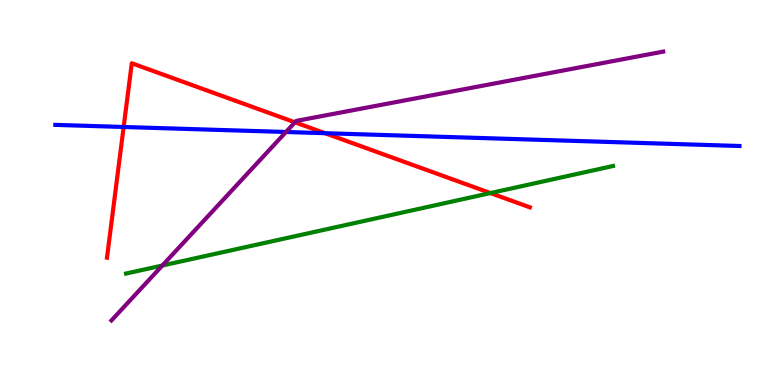[{'lines': ['blue', 'red'], 'intersections': [{'x': 1.6, 'y': 6.7}, {'x': 4.19, 'y': 6.54}]}, {'lines': ['green', 'red'], 'intersections': [{'x': 6.33, 'y': 4.99}]}, {'lines': ['purple', 'red'], 'intersections': [{'x': 3.81, 'y': 6.82}]}, {'lines': ['blue', 'green'], 'intersections': []}, {'lines': ['blue', 'purple'], 'intersections': [{'x': 3.69, 'y': 6.57}]}, {'lines': ['green', 'purple'], 'intersections': [{'x': 2.09, 'y': 3.1}]}]